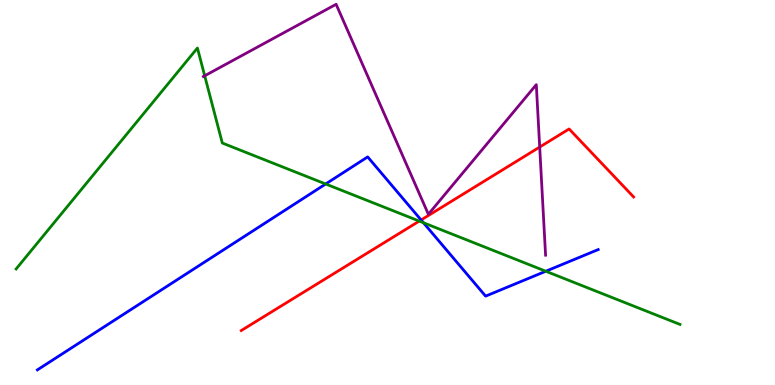[{'lines': ['blue', 'red'], 'intersections': [{'x': 5.43, 'y': 4.29}]}, {'lines': ['green', 'red'], 'intersections': [{'x': 5.41, 'y': 4.26}]}, {'lines': ['purple', 'red'], 'intersections': [{'x': 6.96, 'y': 6.18}]}, {'lines': ['blue', 'green'], 'intersections': [{'x': 4.2, 'y': 5.22}, {'x': 5.46, 'y': 4.21}, {'x': 7.04, 'y': 2.95}]}, {'lines': ['blue', 'purple'], 'intersections': []}, {'lines': ['green', 'purple'], 'intersections': [{'x': 2.64, 'y': 8.03}]}]